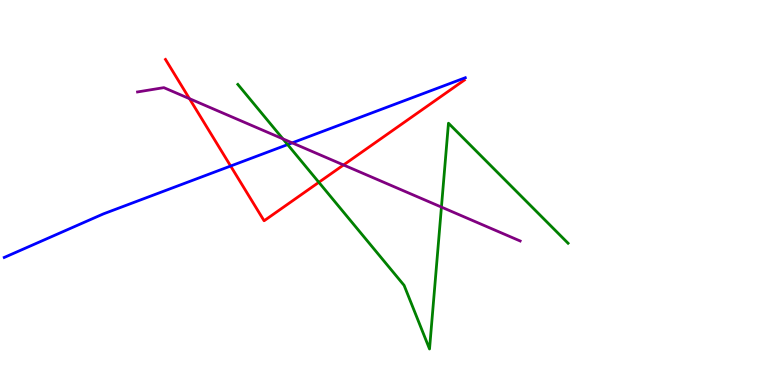[{'lines': ['blue', 'red'], 'intersections': [{'x': 2.98, 'y': 5.69}]}, {'lines': ['green', 'red'], 'intersections': [{'x': 4.11, 'y': 5.26}]}, {'lines': ['purple', 'red'], 'intersections': [{'x': 2.44, 'y': 7.44}, {'x': 4.43, 'y': 5.72}]}, {'lines': ['blue', 'green'], 'intersections': [{'x': 3.71, 'y': 6.24}]}, {'lines': ['blue', 'purple'], 'intersections': [{'x': 3.77, 'y': 6.29}]}, {'lines': ['green', 'purple'], 'intersections': [{'x': 3.65, 'y': 6.39}, {'x': 5.7, 'y': 4.62}]}]